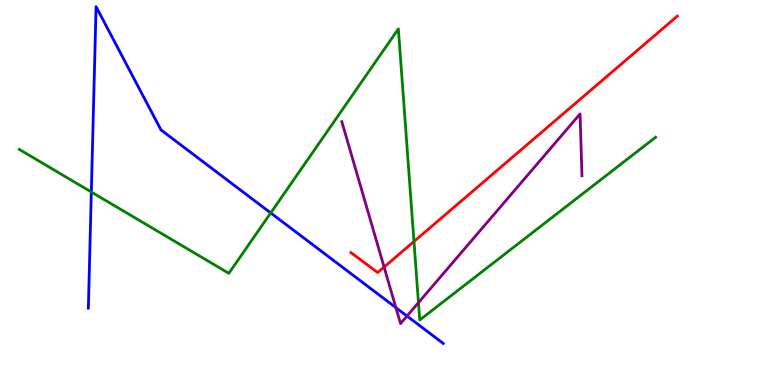[{'lines': ['blue', 'red'], 'intersections': []}, {'lines': ['green', 'red'], 'intersections': [{'x': 5.34, 'y': 3.73}]}, {'lines': ['purple', 'red'], 'intersections': [{'x': 4.96, 'y': 3.06}]}, {'lines': ['blue', 'green'], 'intersections': [{'x': 1.18, 'y': 5.01}, {'x': 3.49, 'y': 4.47}]}, {'lines': ['blue', 'purple'], 'intersections': [{'x': 5.11, 'y': 2.01}, {'x': 5.25, 'y': 1.79}]}, {'lines': ['green', 'purple'], 'intersections': [{'x': 5.4, 'y': 2.14}]}]